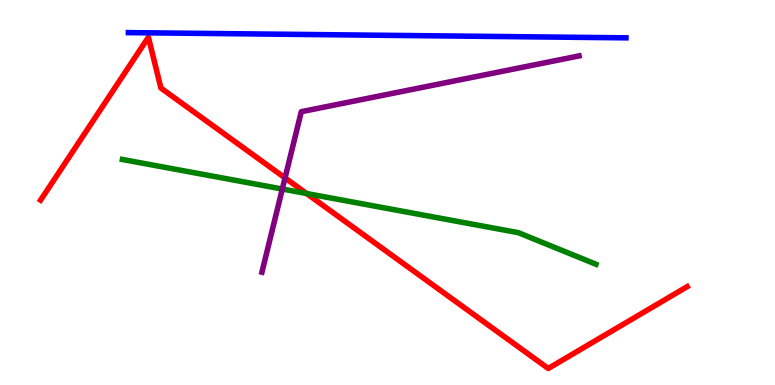[{'lines': ['blue', 'red'], 'intersections': []}, {'lines': ['green', 'red'], 'intersections': [{'x': 3.96, 'y': 4.97}]}, {'lines': ['purple', 'red'], 'intersections': [{'x': 3.68, 'y': 5.38}]}, {'lines': ['blue', 'green'], 'intersections': []}, {'lines': ['blue', 'purple'], 'intersections': []}, {'lines': ['green', 'purple'], 'intersections': [{'x': 3.64, 'y': 5.09}]}]